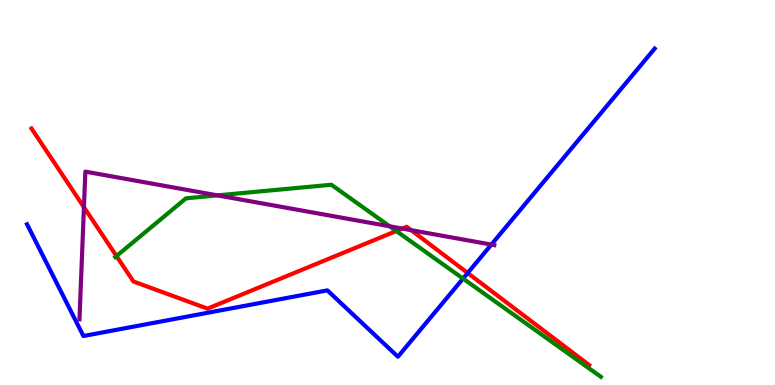[{'lines': ['blue', 'red'], 'intersections': [{'x': 6.03, 'y': 2.91}]}, {'lines': ['green', 'red'], 'intersections': [{'x': 1.5, 'y': 3.35}, {'x': 5.11, 'y': 4.0}]}, {'lines': ['purple', 'red'], 'intersections': [{'x': 1.08, 'y': 4.62}, {'x': 5.19, 'y': 4.06}, {'x': 5.31, 'y': 4.02}]}, {'lines': ['blue', 'green'], 'intersections': [{'x': 5.97, 'y': 2.76}]}, {'lines': ['blue', 'purple'], 'intersections': [{'x': 6.34, 'y': 3.65}]}, {'lines': ['green', 'purple'], 'intersections': [{'x': 2.81, 'y': 4.93}, {'x': 5.03, 'y': 4.12}]}]